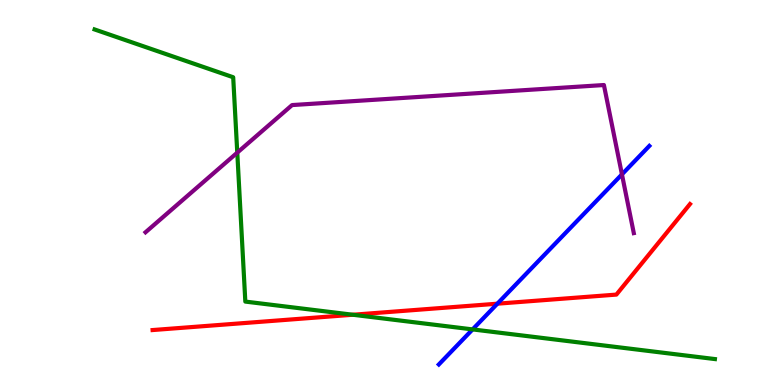[{'lines': ['blue', 'red'], 'intersections': [{'x': 6.42, 'y': 2.11}]}, {'lines': ['green', 'red'], 'intersections': [{'x': 4.55, 'y': 1.82}]}, {'lines': ['purple', 'red'], 'intersections': []}, {'lines': ['blue', 'green'], 'intersections': [{'x': 6.1, 'y': 1.44}]}, {'lines': ['blue', 'purple'], 'intersections': [{'x': 8.03, 'y': 5.47}]}, {'lines': ['green', 'purple'], 'intersections': [{'x': 3.06, 'y': 6.04}]}]